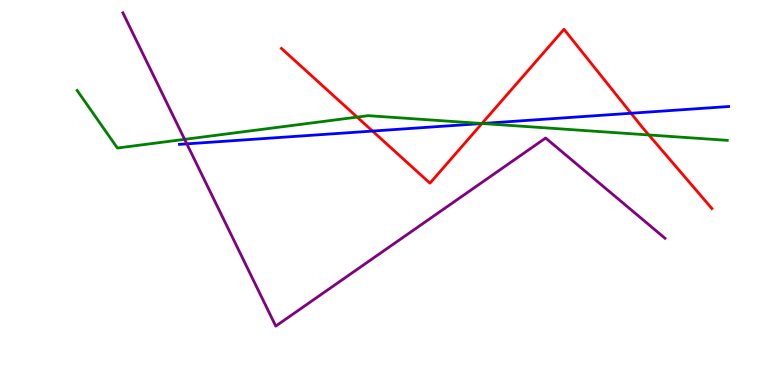[{'lines': ['blue', 'red'], 'intersections': [{'x': 4.81, 'y': 6.6}, {'x': 6.22, 'y': 6.79}, {'x': 8.14, 'y': 7.06}]}, {'lines': ['green', 'red'], 'intersections': [{'x': 4.61, 'y': 6.96}, {'x': 6.22, 'y': 6.79}, {'x': 8.37, 'y': 6.49}]}, {'lines': ['purple', 'red'], 'intersections': []}, {'lines': ['blue', 'green'], 'intersections': [{'x': 6.22, 'y': 6.79}]}, {'lines': ['blue', 'purple'], 'intersections': [{'x': 2.41, 'y': 6.26}]}, {'lines': ['green', 'purple'], 'intersections': [{'x': 2.38, 'y': 6.38}]}]